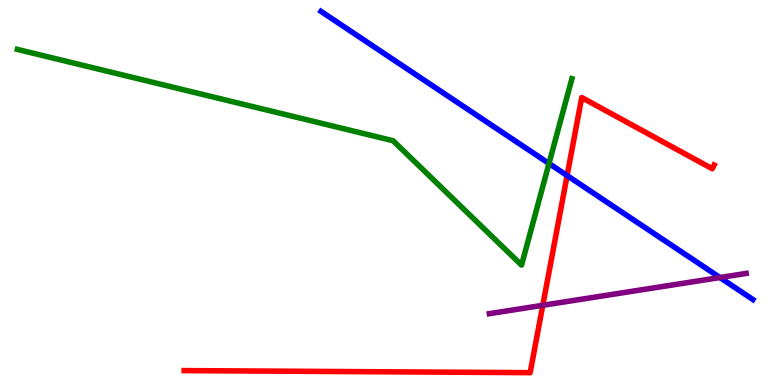[{'lines': ['blue', 'red'], 'intersections': [{'x': 7.32, 'y': 5.44}]}, {'lines': ['green', 'red'], 'intersections': []}, {'lines': ['purple', 'red'], 'intersections': [{'x': 7.0, 'y': 2.07}]}, {'lines': ['blue', 'green'], 'intersections': [{'x': 7.08, 'y': 5.75}]}, {'lines': ['blue', 'purple'], 'intersections': [{'x': 9.29, 'y': 2.79}]}, {'lines': ['green', 'purple'], 'intersections': []}]